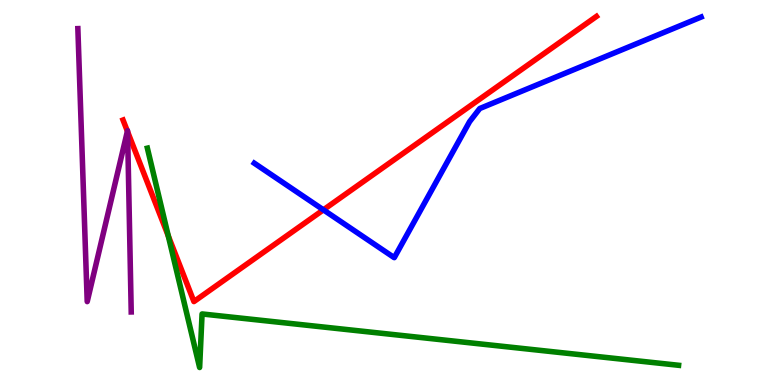[{'lines': ['blue', 'red'], 'intersections': [{'x': 4.17, 'y': 4.55}]}, {'lines': ['green', 'red'], 'intersections': [{'x': 2.17, 'y': 3.87}]}, {'lines': ['purple', 'red'], 'intersections': [{'x': 1.64, 'y': 6.59}, {'x': 1.65, 'y': 6.58}]}, {'lines': ['blue', 'green'], 'intersections': []}, {'lines': ['blue', 'purple'], 'intersections': []}, {'lines': ['green', 'purple'], 'intersections': []}]